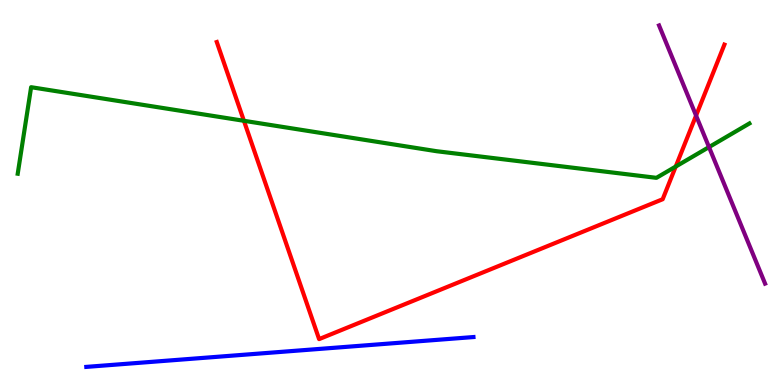[{'lines': ['blue', 'red'], 'intersections': []}, {'lines': ['green', 'red'], 'intersections': [{'x': 3.15, 'y': 6.86}, {'x': 8.72, 'y': 5.67}]}, {'lines': ['purple', 'red'], 'intersections': [{'x': 8.98, 'y': 7.0}]}, {'lines': ['blue', 'green'], 'intersections': []}, {'lines': ['blue', 'purple'], 'intersections': []}, {'lines': ['green', 'purple'], 'intersections': [{'x': 9.15, 'y': 6.18}]}]